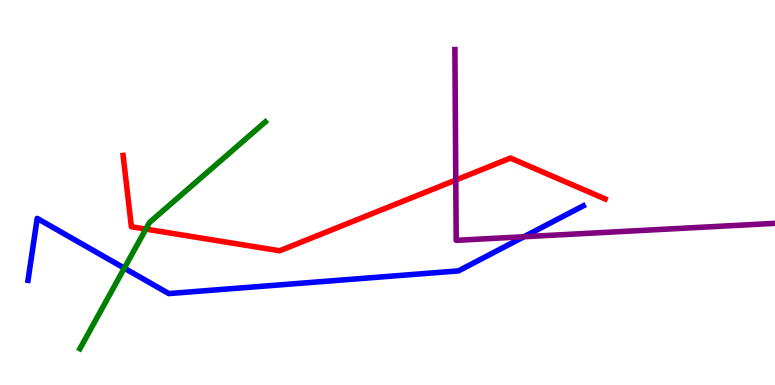[{'lines': ['blue', 'red'], 'intersections': []}, {'lines': ['green', 'red'], 'intersections': [{'x': 1.88, 'y': 4.05}]}, {'lines': ['purple', 'red'], 'intersections': [{'x': 5.88, 'y': 5.32}]}, {'lines': ['blue', 'green'], 'intersections': [{'x': 1.6, 'y': 3.03}]}, {'lines': ['blue', 'purple'], 'intersections': [{'x': 6.76, 'y': 3.85}]}, {'lines': ['green', 'purple'], 'intersections': []}]